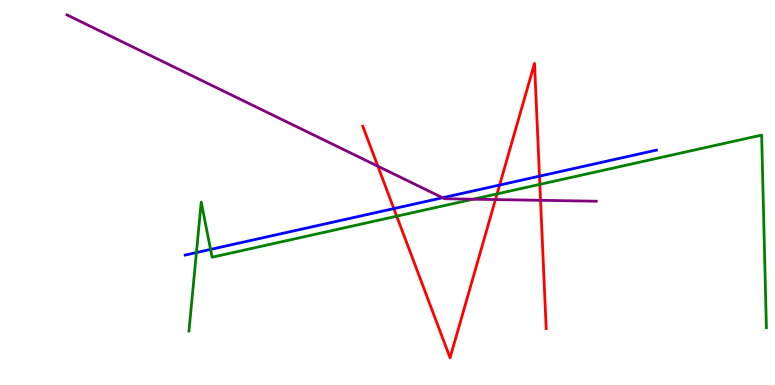[{'lines': ['blue', 'red'], 'intersections': [{'x': 5.08, 'y': 4.58}, {'x': 6.45, 'y': 5.19}, {'x': 6.96, 'y': 5.42}]}, {'lines': ['green', 'red'], 'intersections': [{'x': 5.12, 'y': 4.38}, {'x': 6.41, 'y': 4.96}, {'x': 6.97, 'y': 5.21}]}, {'lines': ['purple', 'red'], 'intersections': [{'x': 4.88, 'y': 5.68}, {'x': 6.39, 'y': 4.82}, {'x': 6.97, 'y': 4.8}]}, {'lines': ['blue', 'green'], 'intersections': [{'x': 2.53, 'y': 3.44}, {'x': 2.72, 'y': 3.52}]}, {'lines': ['blue', 'purple'], 'intersections': [{'x': 5.71, 'y': 4.86}]}, {'lines': ['green', 'purple'], 'intersections': [{'x': 6.11, 'y': 4.83}]}]